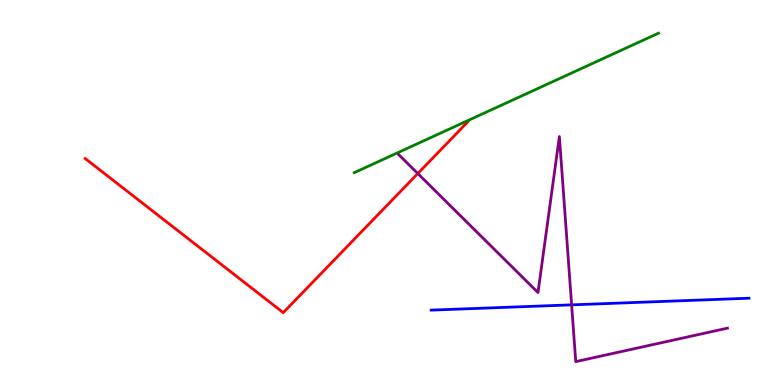[{'lines': ['blue', 'red'], 'intersections': []}, {'lines': ['green', 'red'], 'intersections': []}, {'lines': ['purple', 'red'], 'intersections': [{'x': 5.39, 'y': 5.49}]}, {'lines': ['blue', 'green'], 'intersections': []}, {'lines': ['blue', 'purple'], 'intersections': [{'x': 7.38, 'y': 2.08}]}, {'lines': ['green', 'purple'], 'intersections': []}]